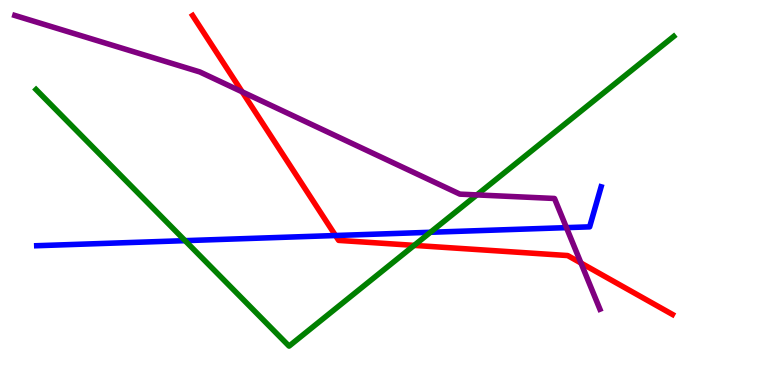[{'lines': ['blue', 'red'], 'intersections': [{'x': 4.33, 'y': 3.88}]}, {'lines': ['green', 'red'], 'intersections': [{'x': 5.34, 'y': 3.63}]}, {'lines': ['purple', 'red'], 'intersections': [{'x': 3.12, 'y': 7.61}, {'x': 7.5, 'y': 3.17}]}, {'lines': ['blue', 'green'], 'intersections': [{'x': 2.39, 'y': 3.75}, {'x': 5.55, 'y': 3.97}]}, {'lines': ['blue', 'purple'], 'intersections': [{'x': 7.31, 'y': 4.09}]}, {'lines': ['green', 'purple'], 'intersections': [{'x': 6.15, 'y': 4.94}]}]